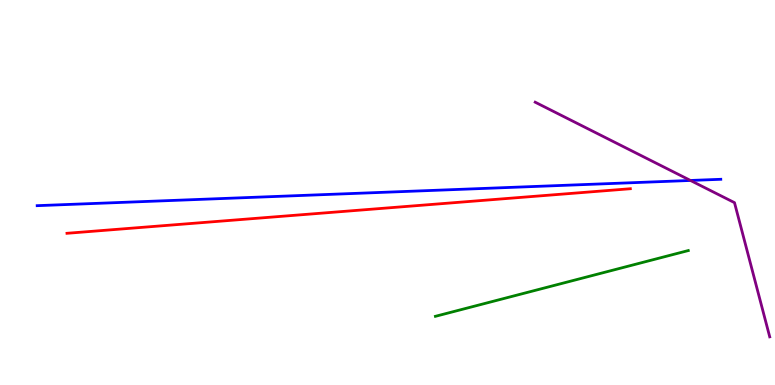[{'lines': ['blue', 'red'], 'intersections': []}, {'lines': ['green', 'red'], 'intersections': []}, {'lines': ['purple', 'red'], 'intersections': []}, {'lines': ['blue', 'green'], 'intersections': []}, {'lines': ['blue', 'purple'], 'intersections': [{'x': 8.91, 'y': 5.31}]}, {'lines': ['green', 'purple'], 'intersections': []}]